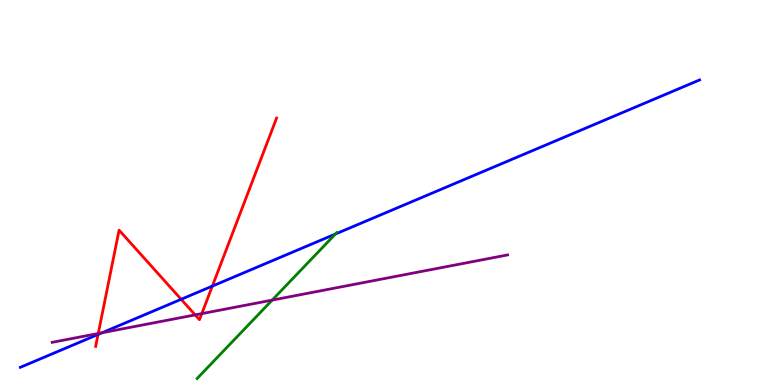[{'lines': ['blue', 'red'], 'intersections': [{'x': 1.27, 'y': 1.31}, {'x': 2.34, 'y': 2.23}, {'x': 2.74, 'y': 2.57}]}, {'lines': ['green', 'red'], 'intersections': []}, {'lines': ['purple', 'red'], 'intersections': [{'x': 1.27, 'y': 1.34}, {'x': 2.52, 'y': 1.82}, {'x': 2.6, 'y': 1.85}]}, {'lines': ['blue', 'green'], 'intersections': [{'x': 4.33, 'y': 3.92}]}, {'lines': ['blue', 'purple'], 'intersections': [{'x': 1.32, 'y': 1.36}]}, {'lines': ['green', 'purple'], 'intersections': [{'x': 3.51, 'y': 2.2}]}]